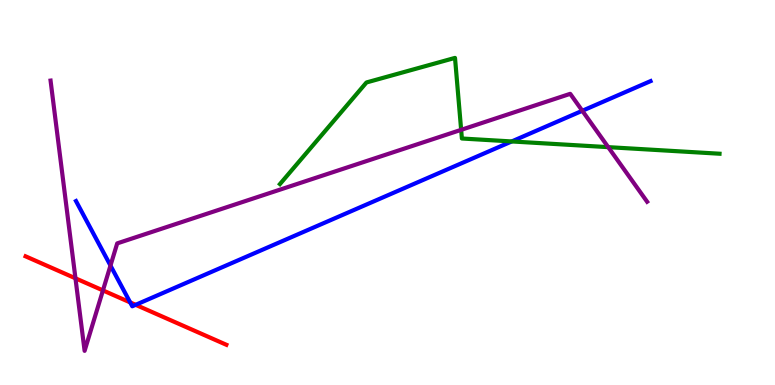[{'lines': ['blue', 'red'], 'intersections': [{'x': 1.68, 'y': 2.15}, {'x': 1.75, 'y': 2.08}]}, {'lines': ['green', 'red'], 'intersections': []}, {'lines': ['purple', 'red'], 'intersections': [{'x': 0.974, 'y': 2.77}, {'x': 1.33, 'y': 2.46}]}, {'lines': ['blue', 'green'], 'intersections': [{'x': 6.6, 'y': 6.33}]}, {'lines': ['blue', 'purple'], 'intersections': [{'x': 1.43, 'y': 3.1}, {'x': 7.51, 'y': 7.12}]}, {'lines': ['green', 'purple'], 'intersections': [{'x': 5.95, 'y': 6.63}, {'x': 7.85, 'y': 6.18}]}]